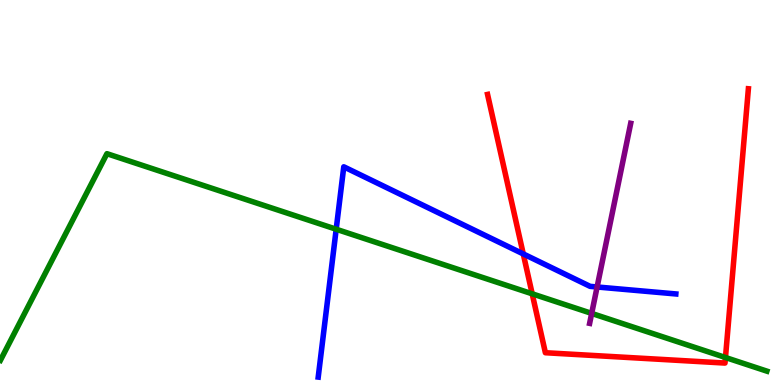[{'lines': ['blue', 'red'], 'intersections': [{'x': 6.75, 'y': 3.4}]}, {'lines': ['green', 'red'], 'intersections': [{'x': 6.87, 'y': 2.37}, {'x': 9.36, 'y': 0.714}]}, {'lines': ['purple', 'red'], 'intersections': []}, {'lines': ['blue', 'green'], 'intersections': [{'x': 4.34, 'y': 4.05}]}, {'lines': ['blue', 'purple'], 'intersections': [{'x': 7.7, 'y': 2.55}]}, {'lines': ['green', 'purple'], 'intersections': [{'x': 7.63, 'y': 1.86}]}]